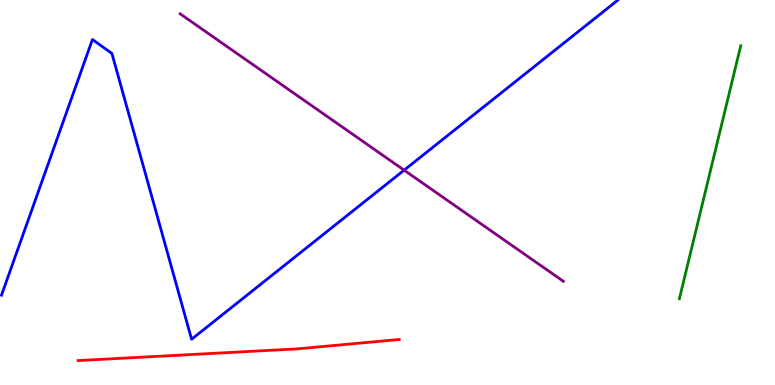[{'lines': ['blue', 'red'], 'intersections': []}, {'lines': ['green', 'red'], 'intersections': []}, {'lines': ['purple', 'red'], 'intersections': []}, {'lines': ['blue', 'green'], 'intersections': []}, {'lines': ['blue', 'purple'], 'intersections': [{'x': 5.21, 'y': 5.58}]}, {'lines': ['green', 'purple'], 'intersections': []}]